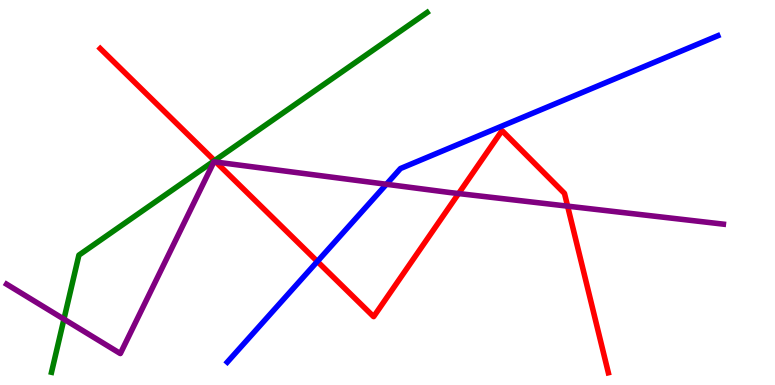[{'lines': ['blue', 'red'], 'intersections': [{'x': 4.09, 'y': 3.21}]}, {'lines': ['green', 'red'], 'intersections': [{'x': 2.77, 'y': 5.83}]}, {'lines': ['purple', 'red'], 'intersections': [{'x': 2.79, 'y': 5.79}, {'x': 5.92, 'y': 4.97}, {'x': 7.32, 'y': 4.65}]}, {'lines': ['blue', 'green'], 'intersections': []}, {'lines': ['blue', 'purple'], 'intersections': [{'x': 4.99, 'y': 5.21}]}, {'lines': ['green', 'purple'], 'intersections': [{'x': 0.825, 'y': 1.71}]}]